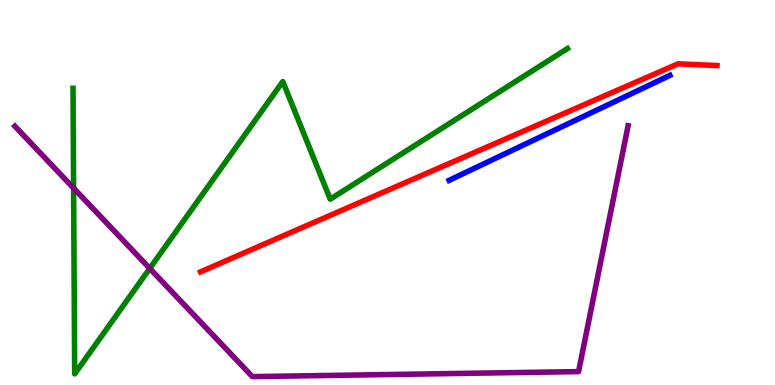[{'lines': ['blue', 'red'], 'intersections': []}, {'lines': ['green', 'red'], 'intersections': []}, {'lines': ['purple', 'red'], 'intersections': []}, {'lines': ['blue', 'green'], 'intersections': []}, {'lines': ['blue', 'purple'], 'intersections': []}, {'lines': ['green', 'purple'], 'intersections': [{'x': 0.95, 'y': 5.11}, {'x': 1.93, 'y': 3.03}]}]